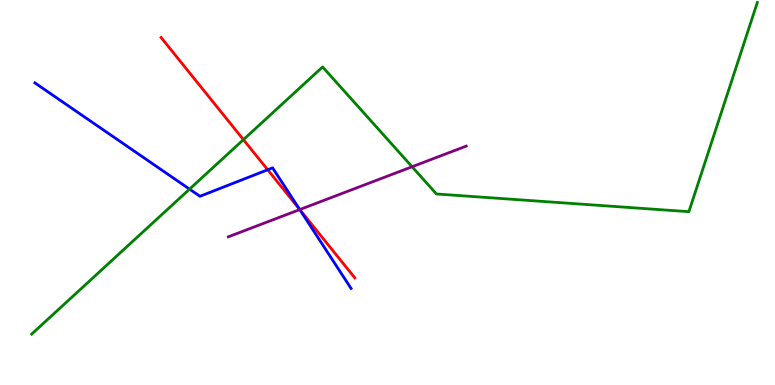[{'lines': ['blue', 'red'], 'intersections': [{'x': 3.45, 'y': 5.59}, {'x': 3.87, 'y': 4.56}]}, {'lines': ['green', 'red'], 'intersections': [{'x': 3.14, 'y': 6.37}]}, {'lines': ['purple', 'red'], 'intersections': [{'x': 3.87, 'y': 4.56}]}, {'lines': ['blue', 'green'], 'intersections': [{'x': 2.45, 'y': 5.09}]}, {'lines': ['blue', 'purple'], 'intersections': [{'x': 3.87, 'y': 4.56}]}, {'lines': ['green', 'purple'], 'intersections': [{'x': 5.32, 'y': 5.67}]}]